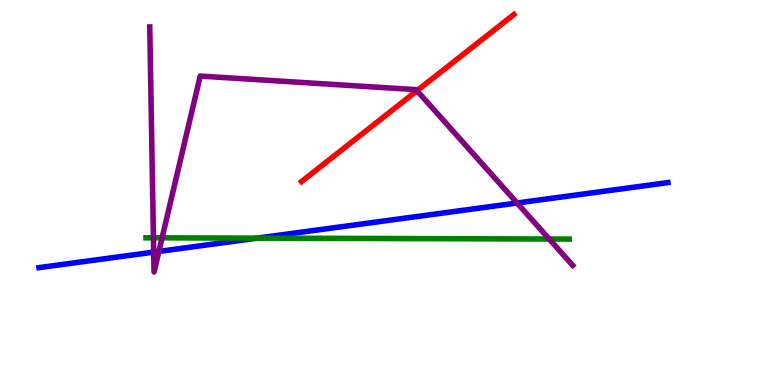[{'lines': ['blue', 'red'], 'intersections': []}, {'lines': ['green', 'red'], 'intersections': []}, {'lines': ['purple', 'red'], 'intersections': [{'x': 5.38, 'y': 7.64}]}, {'lines': ['blue', 'green'], 'intersections': [{'x': 3.32, 'y': 3.81}]}, {'lines': ['blue', 'purple'], 'intersections': [{'x': 1.98, 'y': 3.45}, {'x': 2.05, 'y': 3.47}, {'x': 6.67, 'y': 4.73}]}, {'lines': ['green', 'purple'], 'intersections': [{'x': 1.98, 'y': 3.82}, {'x': 2.09, 'y': 3.82}, {'x': 7.09, 'y': 3.79}]}]